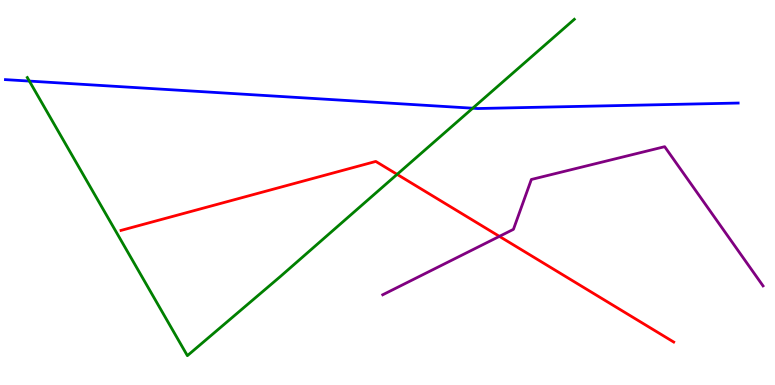[{'lines': ['blue', 'red'], 'intersections': []}, {'lines': ['green', 'red'], 'intersections': [{'x': 5.12, 'y': 5.47}]}, {'lines': ['purple', 'red'], 'intersections': [{'x': 6.44, 'y': 3.86}]}, {'lines': ['blue', 'green'], 'intersections': [{'x': 0.379, 'y': 7.89}, {'x': 6.1, 'y': 7.19}]}, {'lines': ['blue', 'purple'], 'intersections': []}, {'lines': ['green', 'purple'], 'intersections': []}]